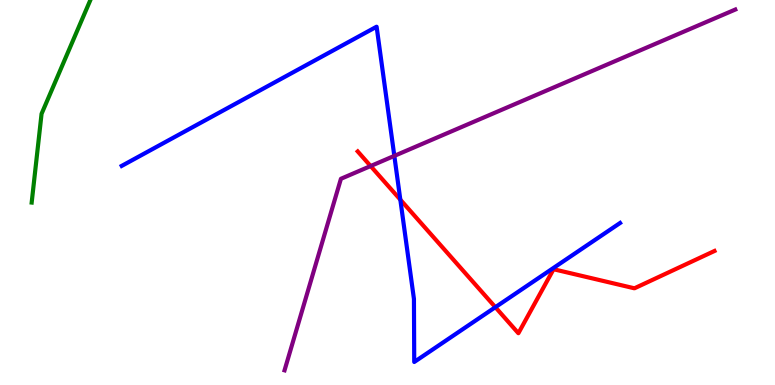[{'lines': ['blue', 'red'], 'intersections': [{'x': 5.17, 'y': 4.81}, {'x': 6.39, 'y': 2.02}]}, {'lines': ['green', 'red'], 'intersections': []}, {'lines': ['purple', 'red'], 'intersections': [{'x': 4.78, 'y': 5.69}]}, {'lines': ['blue', 'green'], 'intersections': []}, {'lines': ['blue', 'purple'], 'intersections': [{'x': 5.09, 'y': 5.95}]}, {'lines': ['green', 'purple'], 'intersections': []}]